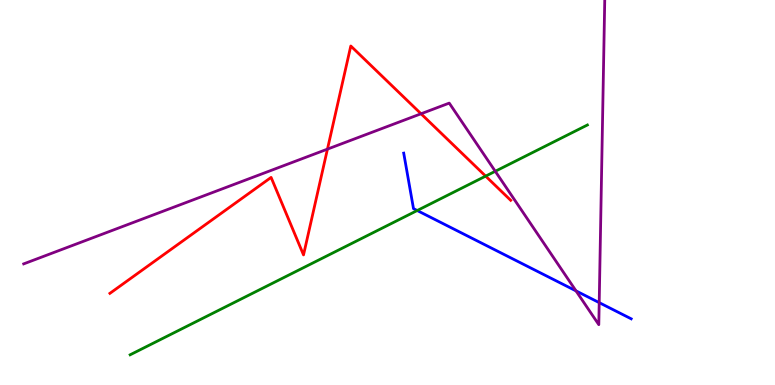[{'lines': ['blue', 'red'], 'intersections': []}, {'lines': ['green', 'red'], 'intersections': [{'x': 6.27, 'y': 5.43}]}, {'lines': ['purple', 'red'], 'intersections': [{'x': 4.23, 'y': 6.13}, {'x': 5.43, 'y': 7.04}]}, {'lines': ['blue', 'green'], 'intersections': [{'x': 5.38, 'y': 4.53}]}, {'lines': ['blue', 'purple'], 'intersections': [{'x': 7.43, 'y': 2.44}, {'x': 7.73, 'y': 2.14}]}, {'lines': ['green', 'purple'], 'intersections': [{'x': 6.39, 'y': 5.55}]}]